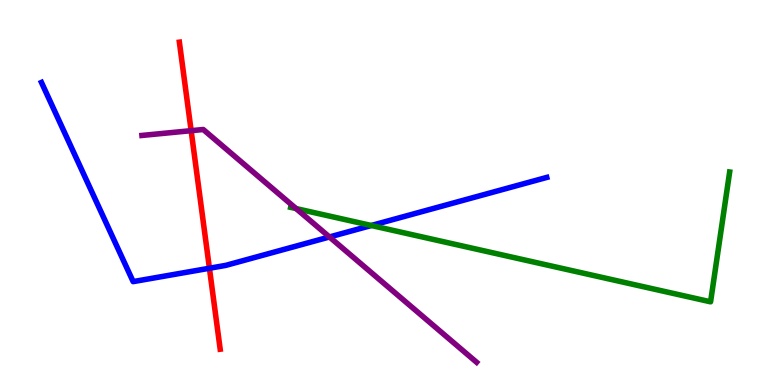[{'lines': ['blue', 'red'], 'intersections': [{'x': 2.7, 'y': 3.03}]}, {'lines': ['green', 'red'], 'intersections': []}, {'lines': ['purple', 'red'], 'intersections': [{'x': 2.47, 'y': 6.61}]}, {'lines': ['blue', 'green'], 'intersections': [{'x': 4.79, 'y': 4.14}]}, {'lines': ['blue', 'purple'], 'intersections': [{'x': 4.25, 'y': 3.84}]}, {'lines': ['green', 'purple'], 'intersections': [{'x': 3.82, 'y': 4.58}]}]